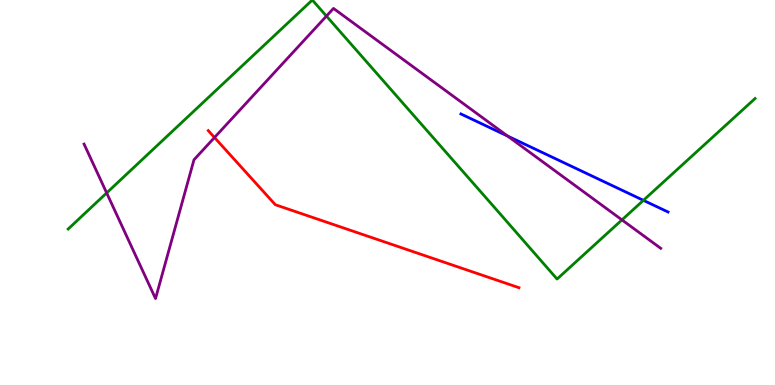[{'lines': ['blue', 'red'], 'intersections': []}, {'lines': ['green', 'red'], 'intersections': []}, {'lines': ['purple', 'red'], 'intersections': [{'x': 2.77, 'y': 6.43}]}, {'lines': ['blue', 'green'], 'intersections': [{'x': 8.3, 'y': 4.8}]}, {'lines': ['blue', 'purple'], 'intersections': [{'x': 6.55, 'y': 6.47}]}, {'lines': ['green', 'purple'], 'intersections': [{'x': 1.38, 'y': 4.99}, {'x': 4.21, 'y': 9.58}, {'x': 8.03, 'y': 4.29}]}]